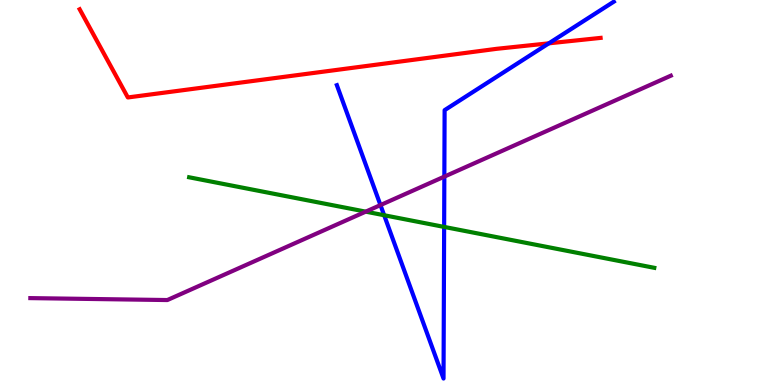[{'lines': ['blue', 'red'], 'intersections': [{'x': 7.08, 'y': 8.87}]}, {'lines': ['green', 'red'], 'intersections': []}, {'lines': ['purple', 'red'], 'intersections': []}, {'lines': ['blue', 'green'], 'intersections': [{'x': 4.96, 'y': 4.41}, {'x': 5.73, 'y': 4.11}]}, {'lines': ['blue', 'purple'], 'intersections': [{'x': 4.91, 'y': 4.67}, {'x': 5.73, 'y': 5.41}]}, {'lines': ['green', 'purple'], 'intersections': [{'x': 4.72, 'y': 4.5}]}]